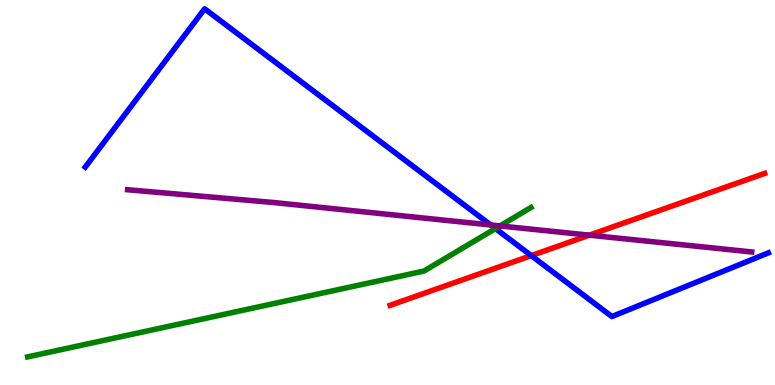[{'lines': ['blue', 'red'], 'intersections': [{'x': 6.85, 'y': 3.36}]}, {'lines': ['green', 'red'], 'intersections': []}, {'lines': ['purple', 'red'], 'intersections': [{'x': 7.6, 'y': 3.89}]}, {'lines': ['blue', 'green'], 'intersections': [{'x': 6.39, 'y': 4.06}]}, {'lines': ['blue', 'purple'], 'intersections': [{'x': 6.33, 'y': 4.16}]}, {'lines': ['green', 'purple'], 'intersections': [{'x': 6.45, 'y': 4.13}]}]